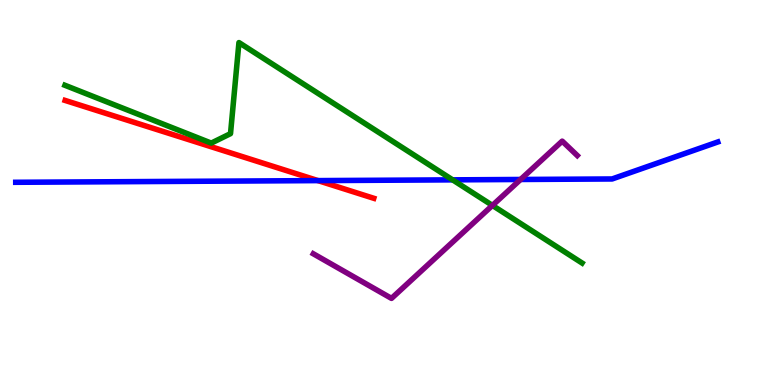[{'lines': ['blue', 'red'], 'intersections': [{'x': 4.1, 'y': 5.31}]}, {'lines': ['green', 'red'], 'intersections': []}, {'lines': ['purple', 'red'], 'intersections': []}, {'lines': ['blue', 'green'], 'intersections': [{'x': 5.84, 'y': 5.33}]}, {'lines': ['blue', 'purple'], 'intersections': [{'x': 6.72, 'y': 5.34}]}, {'lines': ['green', 'purple'], 'intersections': [{'x': 6.35, 'y': 4.66}]}]